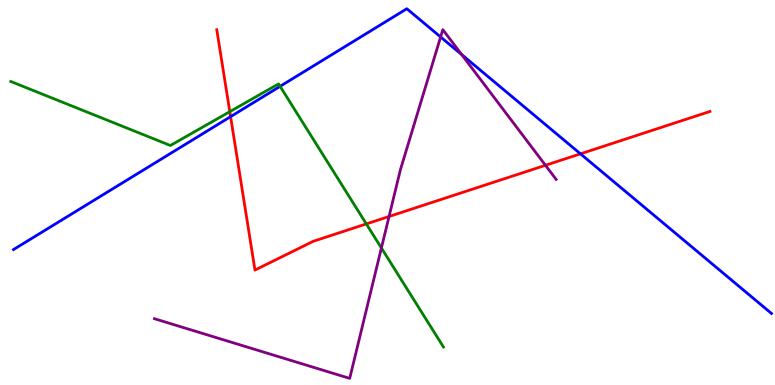[{'lines': ['blue', 'red'], 'intersections': [{'x': 2.98, 'y': 6.97}, {'x': 7.49, 'y': 6.0}]}, {'lines': ['green', 'red'], 'intersections': [{'x': 2.97, 'y': 7.1}, {'x': 4.73, 'y': 4.18}]}, {'lines': ['purple', 'red'], 'intersections': [{'x': 5.02, 'y': 4.38}, {'x': 7.04, 'y': 5.71}]}, {'lines': ['blue', 'green'], 'intersections': [{'x': 3.61, 'y': 7.76}]}, {'lines': ['blue', 'purple'], 'intersections': [{'x': 5.69, 'y': 9.04}, {'x': 5.96, 'y': 8.58}]}, {'lines': ['green', 'purple'], 'intersections': [{'x': 4.92, 'y': 3.56}]}]